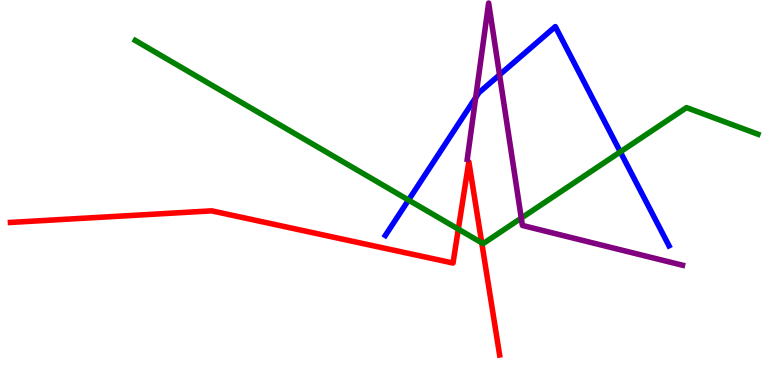[{'lines': ['blue', 'red'], 'intersections': []}, {'lines': ['green', 'red'], 'intersections': [{'x': 5.91, 'y': 4.05}, {'x': 6.22, 'y': 3.69}]}, {'lines': ['purple', 'red'], 'intersections': []}, {'lines': ['blue', 'green'], 'intersections': [{'x': 5.27, 'y': 4.8}, {'x': 8.0, 'y': 6.05}]}, {'lines': ['blue', 'purple'], 'intersections': [{'x': 6.14, 'y': 7.47}, {'x': 6.45, 'y': 8.06}]}, {'lines': ['green', 'purple'], 'intersections': [{'x': 6.73, 'y': 4.34}]}]